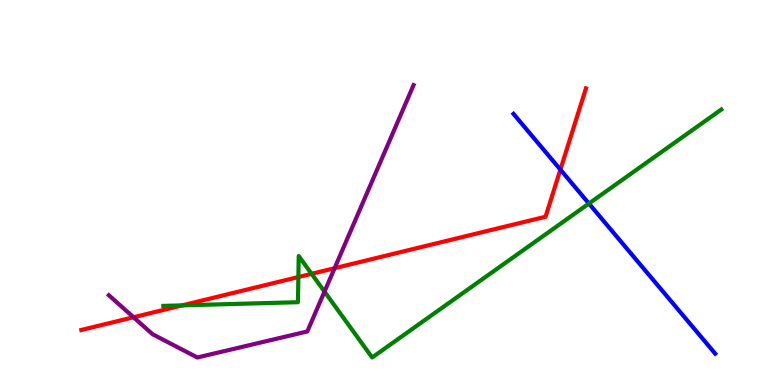[{'lines': ['blue', 'red'], 'intersections': [{'x': 7.23, 'y': 5.59}]}, {'lines': ['green', 'red'], 'intersections': [{'x': 2.35, 'y': 2.07}, {'x': 3.85, 'y': 2.8}, {'x': 4.02, 'y': 2.89}]}, {'lines': ['purple', 'red'], 'intersections': [{'x': 1.72, 'y': 1.76}, {'x': 4.32, 'y': 3.03}]}, {'lines': ['blue', 'green'], 'intersections': [{'x': 7.6, 'y': 4.71}]}, {'lines': ['blue', 'purple'], 'intersections': []}, {'lines': ['green', 'purple'], 'intersections': [{'x': 4.19, 'y': 2.43}]}]